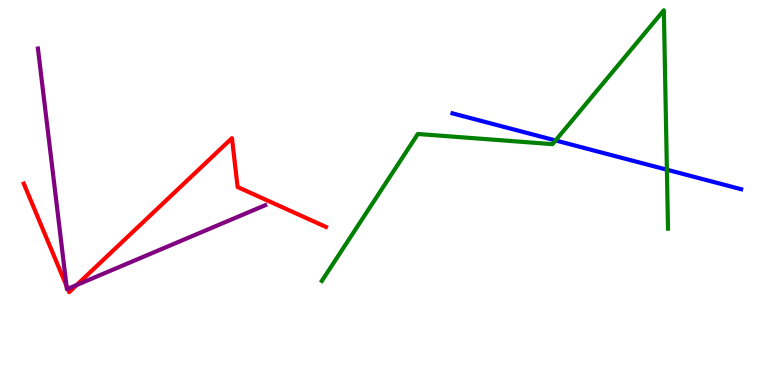[{'lines': ['blue', 'red'], 'intersections': []}, {'lines': ['green', 'red'], 'intersections': []}, {'lines': ['purple', 'red'], 'intersections': [{'x': 0.858, 'y': 2.58}, {'x': 0.874, 'y': 2.5}, {'x': 0.99, 'y': 2.6}]}, {'lines': ['blue', 'green'], 'intersections': [{'x': 7.17, 'y': 6.35}, {'x': 8.6, 'y': 5.59}]}, {'lines': ['blue', 'purple'], 'intersections': []}, {'lines': ['green', 'purple'], 'intersections': []}]